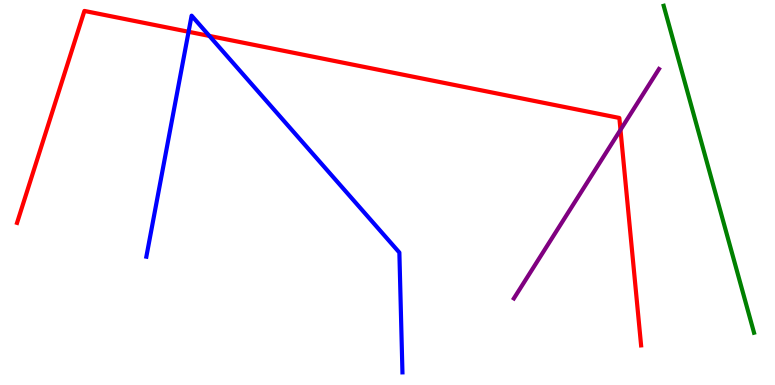[{'lines': ['blue', 'red'], 'intersections': [{'x': 2.43, 'y': 9.17}, {'x': 2.7, 'y': 9.07}]}, {'lines': ['green', 'red'], 'intersections': []}, {'lines': ['purple', 'red'], 'intersections': [{'x': 8.01, 'y': 6.63}]}, {'lines': ['blue', 'green'], 'intersections': []}, {'lines': ['blue', 'purple'], 'intersections': []}, {'lines': ['green', 'purple'], 'intersections': []}]